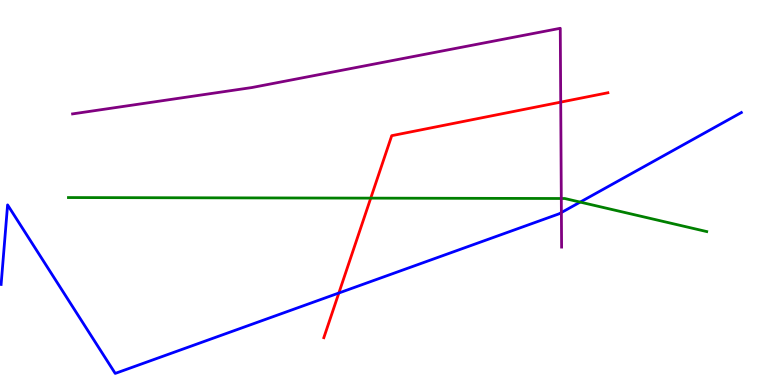[{'lines': ['blue', 'red'], 'intersections': [{'x': 4.37, 'y': 2.39}]}, {'lines': ['green', 'red'], 'intersections': [{'x': 4.78, 'y': 4.85}]}, {'lines': ['purple', 'red'], 'intersections': [{'x': 7.24, 'y': 7.35}]}, {'lines': ['blue', 'green'], 'intersections': [{'x': 7.49, 'y': 4.75}]}, {'lines': ['blue', 'purple'], 'intersections': [{'x': 7.24, 'y': 4.48}]}, {'lines': ['green', 'purple'], 'intersections': [{'x': 7.24, 'y': 4.84}]}]